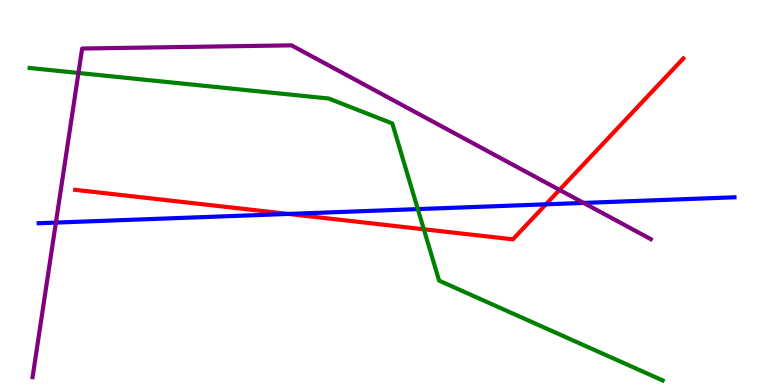[{'lines': ['blue', 'red'], 'intersections': [{'x': 3.72, 'y': 4.44}, {'x': 7.04, 'y': 4.69}]}, {'lines': ['green', 'red'], 'intersections': [{'x': 5.47, 'y': 4.05}]}, {'lines': ['purple', 'red'], 'intersections': [{'x': 7.22, 'y': 5.07}]}, {'lines': ['blue', 'green'], 'intersections': [{'x': 5.39, 'y': 4.57}]}, {'lines': ['blue', 'purple'], 'intersections': [{'x': 0.721, 'y': 4.22}, {'x': 7.53, 'y': 4.73}]}, {'lines': ['green', 'purple'], 'intersections': [{'x': 1.01, 'y': 8.11}]}]